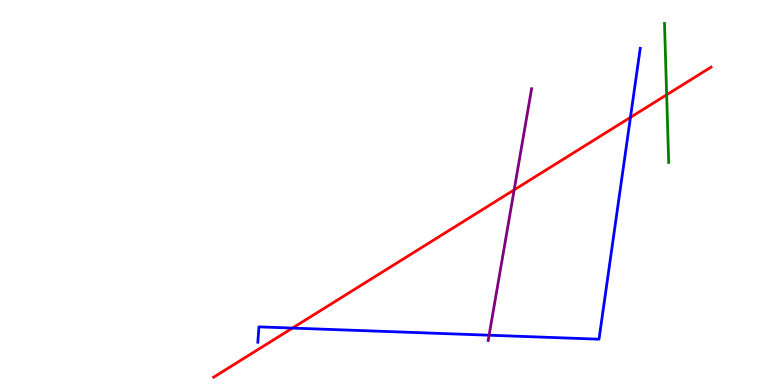[{'lines': ['blue', 'red'], 'intersections': [{'x': 3.77, 'y': 1.48}, {'x': 8.13, 'y': 6.95}]}, {'lines': ['green', 'red'], 'intersections': [{'x': 8.6, 'y': 7.54}]}, {'lines': ['purple', 'red'], 'intersections': [{'x': 6.63, 'y': 5.07}]}, {'lines': ['blue', 'green'], 'intersections': []}, {'lines': ['blue', 'purple'], 'intersections': [{'x': 6.31, 'y': 1.29}]}, {'lines': ['green', 'purple'], 'intersections': []}]